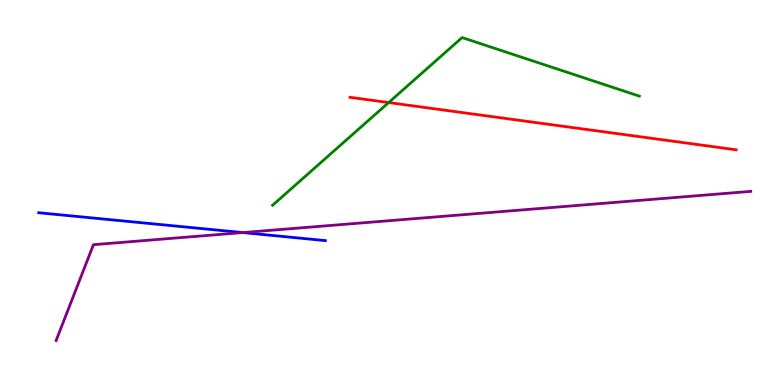[{'lines': ['blue', 'red'], 'intersections': []}, {'lines': ['green', 'red'], 'intersections': [{'x': 5.01, 'y': 7.34}]}, {'lines': ['purple', 'red'], 'intersections': []}, {'lines': ['blue', 'green'], 'intersections': []}, {'lines': ['blue', 'purple'], 'intersections': [{'x': 3.13, 'y': 3.96}]}, {'lines': ['green', 'purple'], 'intersections': []}]